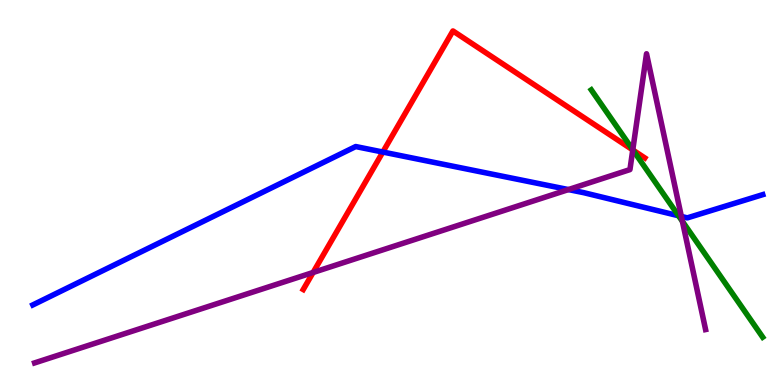[{'lines': ['blue', 'red'], 'intersections': [{'x': 4.94, 'y': 6.05}]}, {'lines': ['green', 'red'], 'intersections': [{'x': 8.17, 'y': 6.1}]}, {'lines': ['purple', 'red'], 'intersections': [{'x': 4.04, 'y': 2.92}, {'x': 8.16, 'y': 6.11}]}, {'lines': ['blue', 'green'], 'intersections': [{'x': 8.76, 'y': 4.4}]}, {'lines': ['blue', 'purple'], 'intersections': [{'x': 7.33, 'y': 5.08}, {'x': 8.79, 'y': 4.38}]}, {'lines': ['green', 'purple'], 'intersections': [{'x': 8.16, 'y': 6.11}, {'x': 8.81, 'y': 4.25}]}]